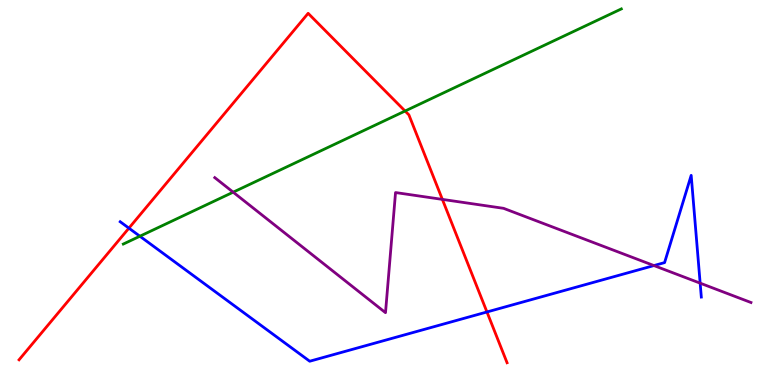[{'lines': ['blue', 'red'], 'intersections': [{'x': 1.66, 'y': 4.07}, {'x': 6.28, 'y': 1.9}]}, {'lines': ['green', 'red'], 'intersections': [{'x': 5.23, 'y': 7.12}]}, {'lines': ['purple', 'red'], 'intersections': [{'x': 5.71, 'y': 4.82}]}, {'lines': ['blue', 'green'], 'intersections': [{'x': 1.8, 'y': 3.86}]}, {'lines': ['blue', 'purple'], 'intersections': [{'x': 8.44, 'y': 3.1}, {'x': 9.03, 'y': 2.65}]}, {'lines': ['green', 'purple'], 'intersections': [{'x': 3.01, 'y': 5.01}]}]